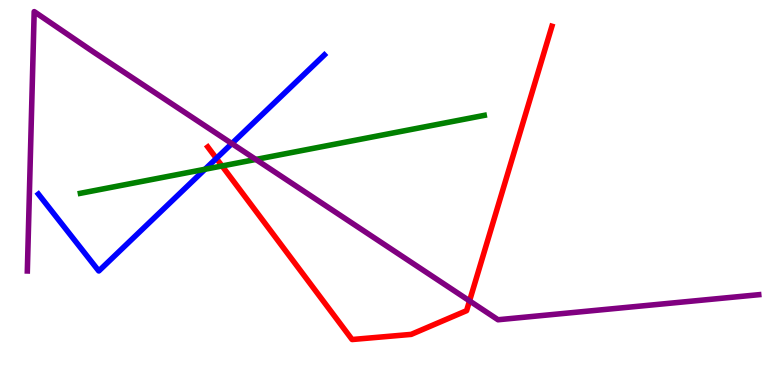[{'lines': ['blue', 'red'], 'intersections': [{'x': 2.79, 'y': 5.89}]}, {'lines': ['green', 'red'], 'intersections': [{'x': 2.87, 'y': 5.69}]}, {'lines': ['purple', 'red'], 'intersections': [{'x': 6.06, 'y': 2.18}]}, {'lines': ['blue', 'green'], 'intersections': [{'x': 2.65, 'y': 5.6}]}, {'lines': ['blue', 'purple'], 'intersections': [{'x': 2.99, 'y': 6.27}]}, {'lines': ['green', 'purple'], 'intersections': [{'x': 3.3, 'y': 5.86}]}]